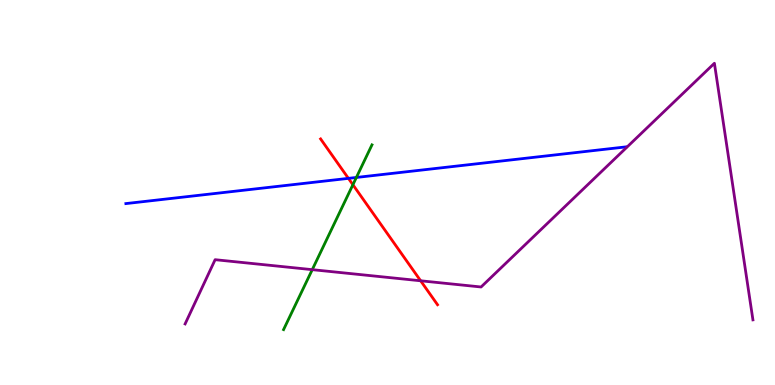[{'lines': ['blue', 'red'], 'intersections': [{'x': 4.5, 'y': 5.37}]}, {'lines': ['green', 'red'], 'intersections': [{'x': 4.55, 'y': 5.2}]}, {'lines': ['purple', 'red'], 'intersections': [{'x': 5.43, 'y': 2.71}]}, {'lines': ['blue', 'green'], 'intersections': [{'x': 4.6, 'y': 5.39}]}, {'lines': ['blue', 'purple'], 'intersections': []}, {'lines': ['green', 'purple'], 'intersections': [{'x': 4.03, 'y': 3.0}]}]